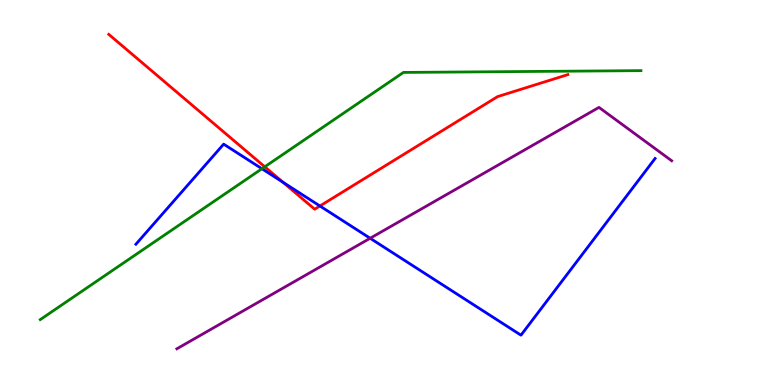[{'lines': ['blue', 'red'], 'intersections': [{'x': 3.65, 'y': 5.27}, {'x': 4.13, 'y': 4.65}]}, {'lines': ['green', 'red'], 'intersections': [{'x': 3.42, 'y': 5.67}]}, {'lines': ['purple', 'red'], 'intersections': []}, {'lines': ['blue', 'green'], 'intersections': [{'x': 3.38, 'y': 5.62}]}, {'lines': ['blue', 'purple'], 'intersections': [{'x': 4.78, 'y': 3.81}]}, {'lines': ['green', 'purple'], 'intersections': []}]